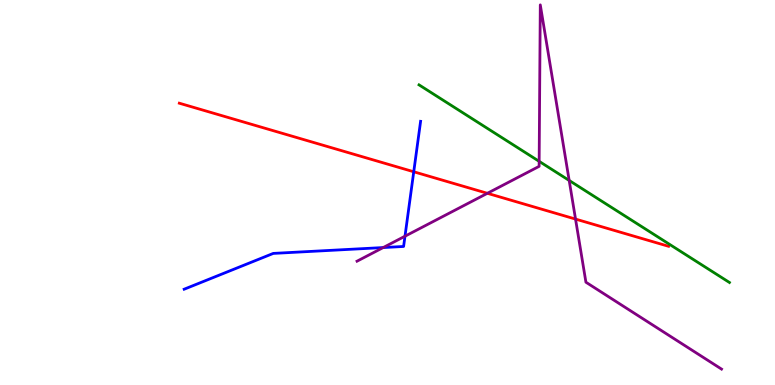[{'lines': ['blue', 'red'], 'intersections': [{'x': 5.34, 'y': 5.54}]}, {'lines': ['green', 'red'], 'intersections': []}, {'lines': ['purple', 'red'], 'intersections': [{'x': 6.29, 'y': 4.98}, {'x': 7.43, 'y': 4.31}]}, {'lines': ['blue', 'green'], 'intersections': []}, {'lines': ['blue', 'purple'], 'intersections': [{'x': 4.94, 'y': 3.57}, {'x': 5.23, 'y': 3.86}]}, {'lines': ['green', 'purple'], 'intersections': [{'x': 6.96, 'y': 5.81}, {'x': 7.34, 'y': 5.31}]}]